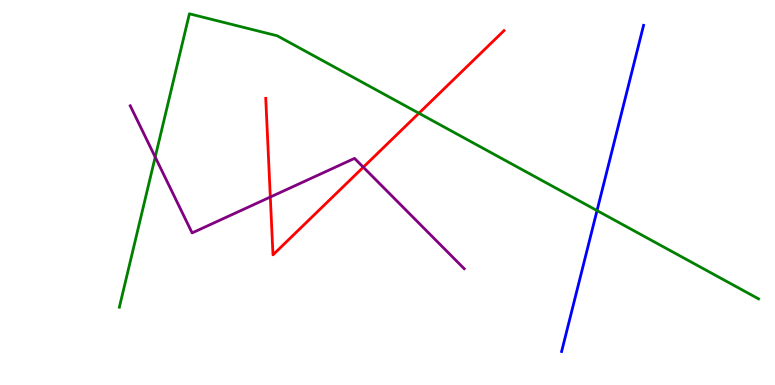[{'lines': ['blue', 'red'], 'intersections': []}, {'lines': ['green', 'red'], 'intersections': [{'x': 5.41, 'y': 7.06}]}, {'lines': ['purple', 'red'], 'intersections': [{'x': 3.49, 'y': 4.88}, {'x': 4.69, 'y': 5.66}]}, {'lines': ['blue', 'green'], 'intersections': [{'x': 7.7, 'y': 4.53}]}, {'lines': ['blue', 'purple'], 'intersections': []}, {'lines': ['green', 'purple'], 'intersections': [{'x': 2.0, 'y': 5.92}]}]